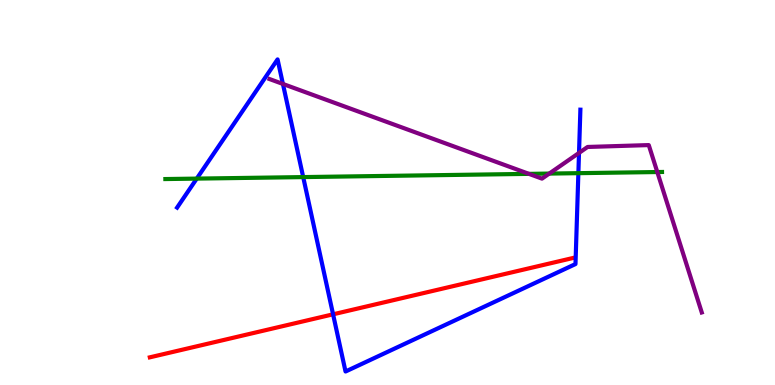[{'lines': ['blue', 'red'], 'intersections': [{'x': 4.3, 'y': 1.84}]}, {'lines': ['green', 'red'], 'intersections': []}, {'lines': ['purple', 'red'], 'intersections': []}, {'lines': ['blue', 'green'], 'intersections': [{'x': 2.54, 'y': 5.36}, {'x': 3.91, 'y': 5.4}, {'x': 7.46, 'y': 5.5}]}, {'lines': ['blue', 'purple'], 'intersections': [{'x': 3.65, 'y': 7.82}, {'x': 7.47, 'y': 6.03}]}, {'lines': ['green', 'purple'], 'intersections': [{'x': 6.83, 'y': 5.48}, {'x': 7.09, 'y': 5.49}, {'x': 8.48, 'y': 5.53}]}]